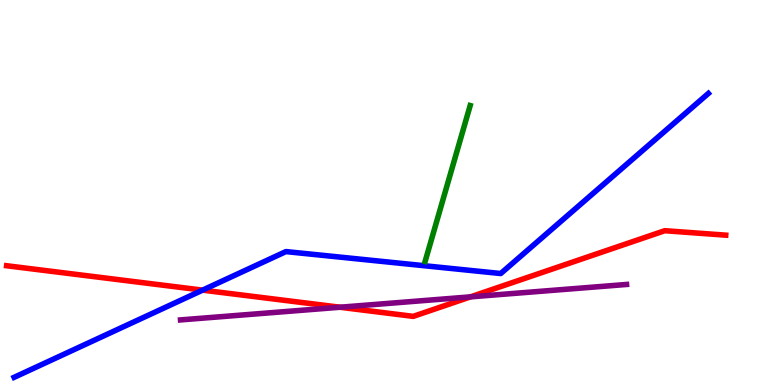[{'lines': ['blue', 'red'], 'intersections': [{'x': 2.61, 'y': 2.46}]}, {'lines': ['green', 'red'], 'intersections': []}, {'lines': ['purple', 'red'], 'intersections': [{'x': 4.39, 'y': 2.02}, {'x': 6.07, 'y': 2.29}]}, {'lines': ['blue', 'green'], 'intersections': []}, {'lines': ['blue', 'purple'], 'intersections': []}, {'lines': ['green', 'purple'], 'intersections': []}]